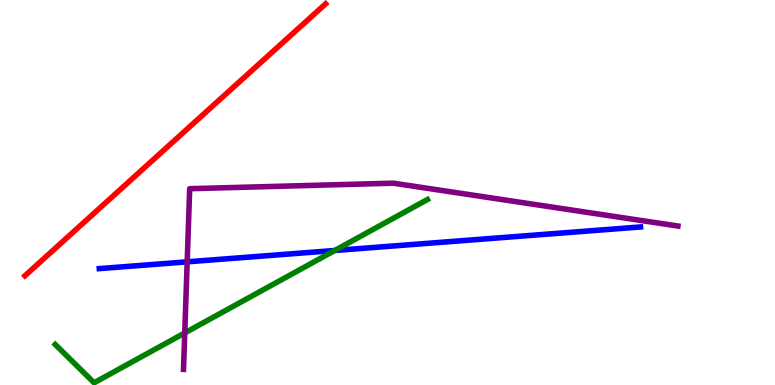[{'lines': ['blue', 'red'], 'intersections': []}, {'lines': ['green', 'red'], 'intersections': []}, {'lines': ['purple', 'red'], 'intersections': []}, {'lines': ['blue', 'green'], 'intersections': [{'x': 4.32, 'y': 3.49}]}, {'lines': ['blue', 'purple'], 'intersections': [{'x': 2.42, 'y': 3.2}]}, {'lines': ['green', 'purple'], 'intersections': [{'x': 2.38, 'y': 1.35}]}]